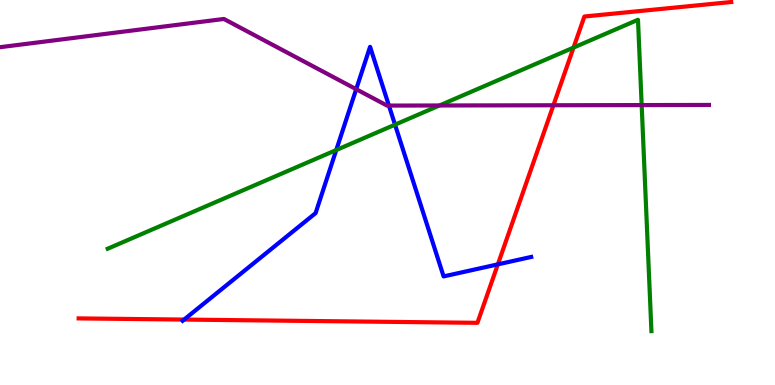[{'lines': ['blue', 'red'], 'intersections': [{'x': 2.38, 'y': 1.7}, {'x': 6.42, 'y': 3.13}]}, {'lines': ['green', 'red'], 'intersections': [{'x': 7.4, 'y': 8.76}]}, {'lines': ['purple', 'red'], 'intersections': [{'x': 7.14, 'y': 7.27}]}, {'lines': ['blue', 'green'], 'intersections': [{'x': 4.34, 'y': 6.1}, {'x': 5.1, 'y': 6.76}]}, {'lines': ['blue', 'purple'], 'intersections': [{'x': 4.6, 'y': 7.68}, {'x': 5.02, 'y': 7.26}]}, {'lines': ['green', 'purple'], 'intersections': [{'x': 5.67, 'y': 7.26}, {'x': 8.28, 'y': 7.27}]}]